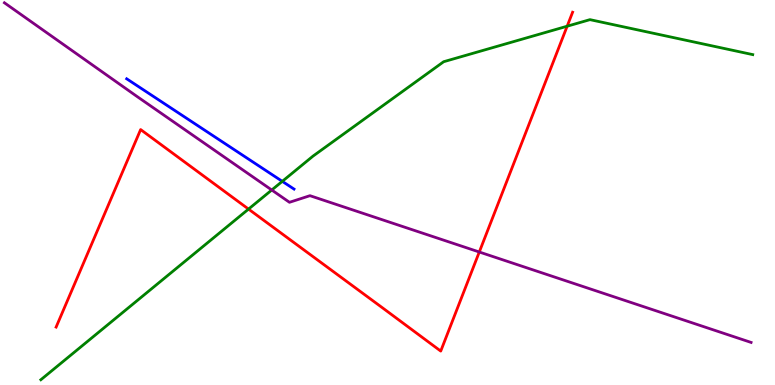[{'lines': ['blue', 'red'], 'intersections': []}, {'lines': ['green', 'red'], 'intersections': [{'x': 3.21, 'y': 4.57}, {'x': 7.32, 'y': 9.32}]}, {'lines': ['purple', 'red'], 'intersections': [{'x': 6.18, 'y': 3.45}]}, {'lines': ['blue', 'green'], 'intersections': [{'x': 3.64, 'y': 5.29}]}, {'lines': ['blue', 'purple'], 'intersections': []}, {'lines': ['green', 'purple'], 'intersections': [{'x': 3.51, 'y': 5.06}]}]